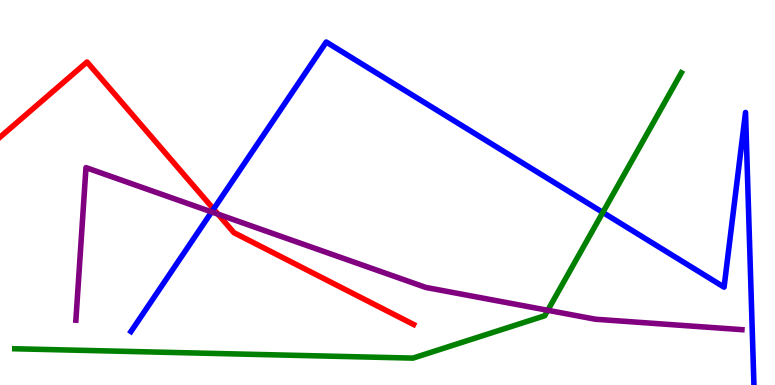[{'lines': ['blue', 'red'], 'intersections': [{'x': 2.76, 'y': 4.57}]}, {'lines': ['green', 'red'], 'intersections': []}, {'lines': ['purple', 'red'], 'intersections': [{'x': 2.81, 'y': 4.44}]}, {'lines': ['blue', 'green'], 'intersections': [{'x': 7.78, 'y': 4.48}]}, {'lines': ['blue', 'purple'], 'intersections': [{'x': 2.73, 'y': 4.5}]}, {'lines': ['green', 'purple'], 'intersections': [{'x': 7.07, 'y': 1.94}]}]